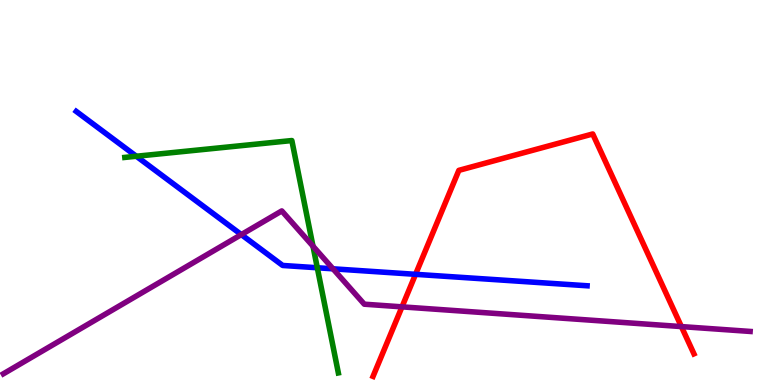[{'lines': ['blue', 'red'], 'intersections': [{'x': 5.36, 'y': 2.87}]}, {'lines': ['green', 'red'], 'intersections': []}, {'lines': ['purple', 'red'], 'intersections': [{'x': 5.19, 'y': 2.03}, {'x': 8.79, 'y': 1.52}]}, {'lines': ['blue', 'green'], 'intersections': [{'x': 1.76, 'y': 5.94}, {'x': 4.09, 'y': 3.05}]}, {'lines': ['blue', 'purple'], 'intersections': [{'x': 3.11, 'y': 3.91}, {'x': 4.3, 'y': 3.02}]}, {'lines': ['green', 'purple'], 'intersections': [{'x': 4.04, 'y': 3.61}]}]